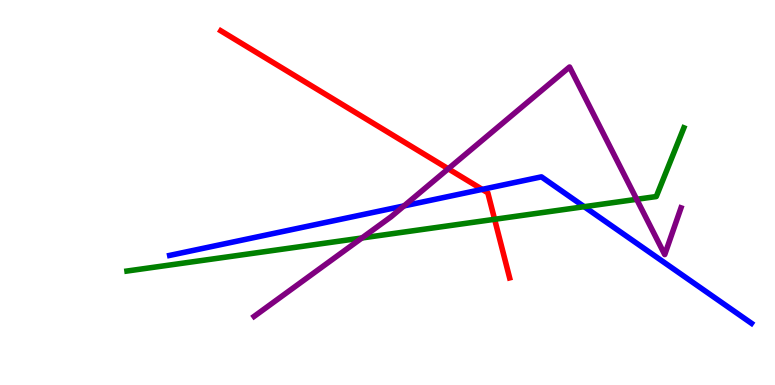[{'lines': ['blue', 'red'], 'intersections': [{'x': 6.22, 'y': 5.08}]}, {'lines': ['green', 'red'], 'intersections': [{'x': 6.38, 'y': 4.3}]}, {'lines': ['purple', 'red'], 'intersections': [{'x': 5.78, 'y': 5.62}]}, {'lines': ['blue', 'green'], 'intersections': [{'x': 7.54, 'y': 4.63}]}, {'lines': ['blue', 'purple'], 'intersections': [{'x': 5.21, 'y': 4.65}]}, {'lines': ['green', 'purple'], 'intersections': [{'x': 4.67, 'y': 3.82}, {'x': 8.22, 'y': 4.82}]}]